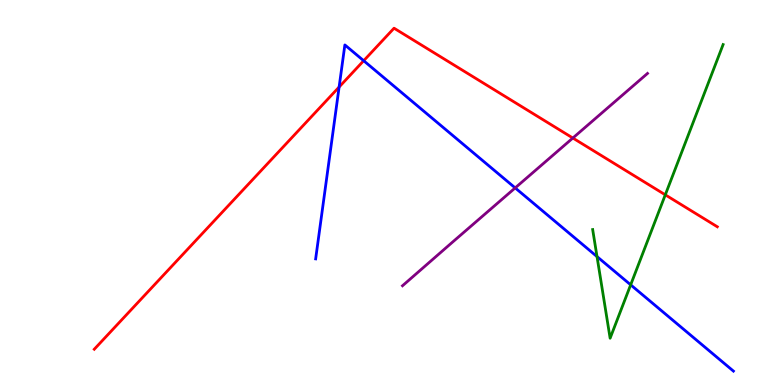[{'lines': ['blue', 'red'], 'intersections': [{'x': 4.38, 'y': 7.74}, {'x': 4.69, 'y': 8.42}]}, {'lines': ['green', 'red'], 'intersections': [{'x': 8.58, 'y': 4.94}]}, {'lines': ['purple', 'red'], 'intersections': [{'x': 7.39, 'y': 6.41}]}, {'lines': ['blue', 'green'], 'intersections': [{'x': 7.7, 'y': 3.34}, {'x': 8.14, 'y': 2.6}]}, {'lines': ['blue', 'purple'], 'intersections': [{'x': 6.65, 'y': 5.12}]}, {'lines': ['green', 'purple'], 'intersections': []}]